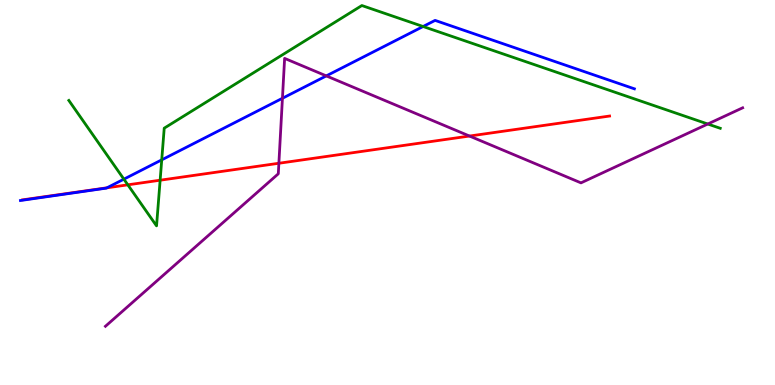[{'lines': ['blue', 'red'], 'intersections': [{'x': 1.38, 'y': 5.12}]}, {'lines': ['green', 'red'], 'intersections': [{'x': 1.65, 'y': 5.2}, {'x': 2.07, 'y': 5.32}]}, {'lines': ['purple', 'red'], 'intersections': [{'x': 3.6, 'y': 5.76}, {'x': 6.06, 'y': 6.47}]}, {'lines': ['blue', 'green'], 'intersections': [{'x': 1.6, 'y': 5.35}, {'x': 2.09, 'y': 5.85}, {'x': 5.46, 'y': 9.31}]}, {'lines': ['blue', 'purple'], 'intersections': [{'x': 3.64, 'y': 7.45}, {'x': 4.21, 'y': 8.03}]}, {'lines': ['green', 'purple'], 'intersections': [{'x': 9.13, 'y': 6.78}]}]